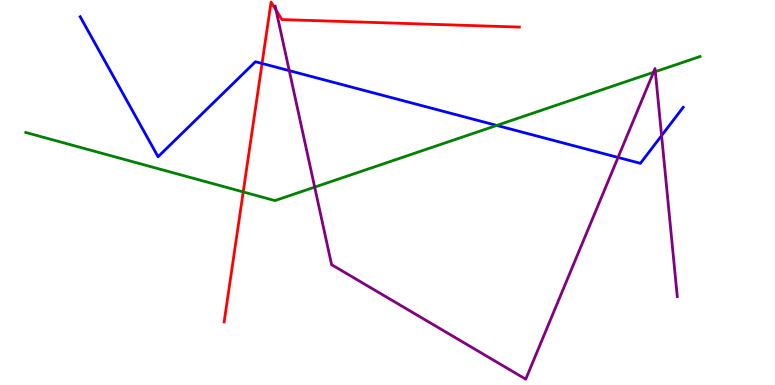[{'lines': ['blue', 'red'], 'intersections': [{'x': 3.38, 'y': 8.35}]}, {'lines': ['green', 'red'], 'intersections': [{'x': 3.14, 'y': 5.02}]}, {'lines': ['purple', 'red'], 'intersections': [{'x': 3.56, 'y': 9.74}]}, {'lines': ['blue', 'green'], 'intersections': [{'x': 6.41, 'y': 6.74}]}, {'lines': ['blue', 'purple'], 'intersections': [{'x': 3.73, 'y': 8.17}, {'x': 7.97, 'y': 5.91}, {'x': 8.54, 'y': 6.48}]}, {'lines': ['green', 'purple'], 'intersections': [{'x': 4.06, 'y': 5.14}, {'x': 8.43, 'y': 8.12}, {'x': 8.46, 'y': 8.14}]}]